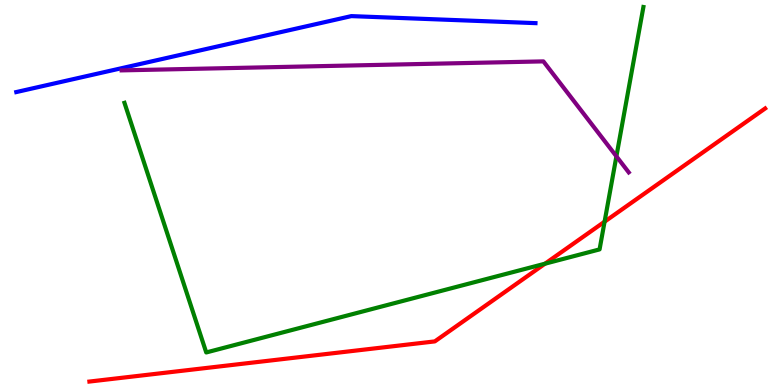[{'lines': ['blue', 'red'], 'intersections': []}, {'lines': ['green', 'red'], 'intersections': [{'x': 7.03, 'y': 3.15}, {'x': 7.8, 'y': 4.24}]}, {'lines': ['purple', 'red'], 'intersections': []}, {'lines': ['blue', 'green'], 'intersections': []}, {'lines': ['blue', 'purple'], 'intersections': []}, {'lines': ['green', 'purple'], 'intersections': [{'x': 7.95, 'y': 5.94}]}]